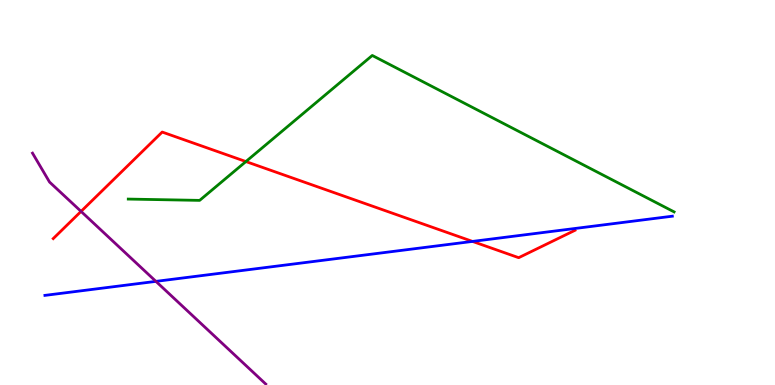[{'lines': ['blue', 'red'], 'intersections': [{'x': 6.1, 'y': 3.73}]}, {'lines': ['green', 'red'], 'intersections': [{'x': 3.17, 'y': 5.8}]}, {'lines': ['purple', 'red'], 'intersections': [{'x': 1.05, 'y': 4.51}]}, {'lines': ['blue', 'green'], 'intersections': []}, {'lines': ['blue', 'purple'], 'intersections': [{'x': 2.01, 'y': 2.69}]}, {'lines': ['green', 'purple'], 'intersections': []}]